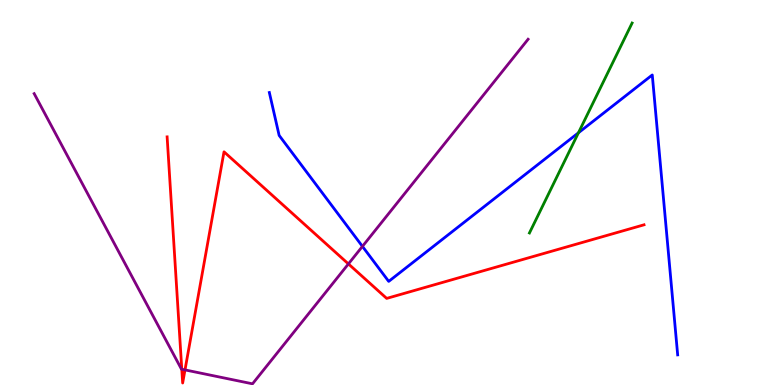[{'lines': ['blue', 'red'], 'intersections': []}, {'lines': ['green', 'red'], 'intersections': []}, {'lines': ['purple', 'red'], 'intersections': [{'x': 2.35, 'y': 0.409}, {'x': 2.39, 'y': 0.392}, {'x': 4.5, 'y': 3.15}]}, {'lines': ['blue', 'green'], 'intersections': [{'x': 7.46, 'y': 6.55}]}, {'lines': ['blue', 'purple'], 'intersections': [{'x': 4.68, 'y': 3.6}]}, {'lines': ['green', 'purple'], 'intersections': []}]